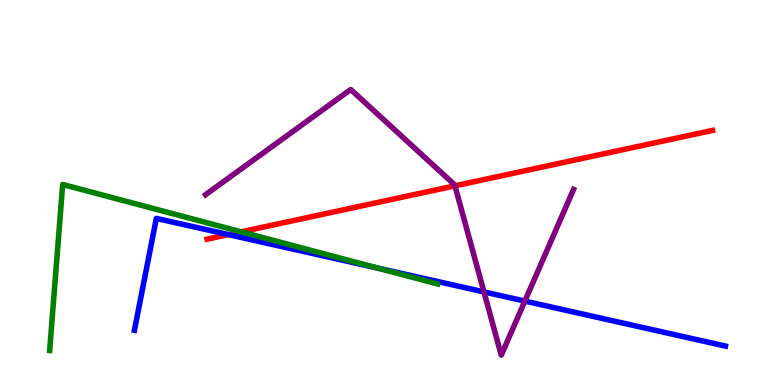[{'lines': ['blue', 'red'], 'intersections': [{'x': 2.95, 'y': 3.91}]}, {'lines': ['green', 'red'], 'intersections': [{'x': 3.11, 'y': 3.98}]}, {'lines': ['purple', 'red'], 'intersections': [{'x': 5.87, 'y': 5.17}]}, {'lines': ['blue', 'green'], 'intersections': [{'x': 4.88, 'y': 3.04}]}, {'lines': ['blue', 'purple'], 'intersections': [{'x': 6.24, 'y': 2.42}, {'x': 6.77, 'y': 2.18}]}, {'lines': ['green', 'purple'], 'intersections': []}]